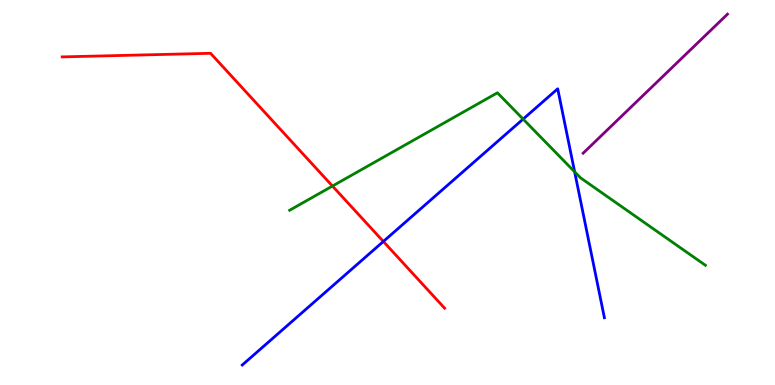[{'lines': ['blue', 'red'], 'intersections': [{'x': 4.95, 'y': 3.73}]}, {'lines': ['green', 'red'], 'intersections': [{'x': 4.29, 'y': 5.17}]}, {'lines': ['purple', 'red'], 'intersections': []}, {'lines': ['blue', 'green'], 'intersections': [{'x': 6.75, 'y': 6.91}, {'x': 7.41, 'y': 5.54}]}, {'lines': ['blue', 'purple'], 'intersections': []}, {'lines': ['green', 'purple'], 'intersections': []}]